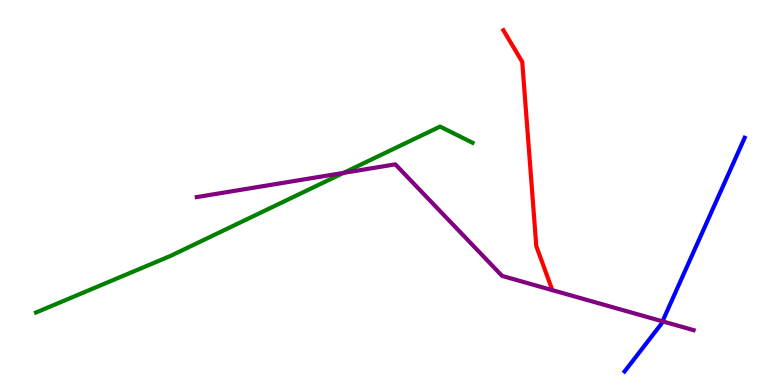[{'lines': ['blue', 'red'], 'intersections': []}, {'lines': ['green', 'red'], 'intersections': []}, {'lines': ['purple', 'red'], 'intersections': []}, {'lines': ['blue', 'green'], 'intersections': []}, {'lines': ['blue', 'purple'], 'intersections': [{'x': 8.55, 'y': 1.65}]}, {'lines': ['green', 'purple'], 'intersections': [{'x': 4.43, 'y': 5.51}]}]